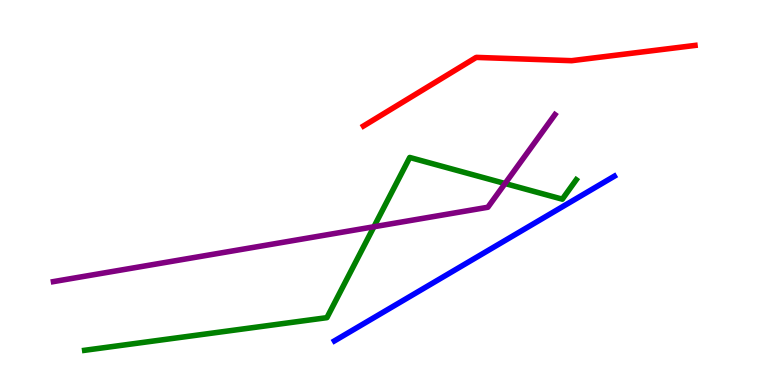[{'lines': ['blue', 'red'], 'intersections': []}, {'lines': ['green', 'red'], 'intersections': []}, {'lines': ['purple', 'red'], 'intersections': []}, {'lines': ['blue', 'green'], 'intersections': []}, {'lines': ['blue', 'purple'], 'intersections': []}, {'lines': ['green', 'purple'], 'intersections': [{'x': 4.82, 'y': 4.11}, {'x': 6.52, 'y': 5.23}]}]